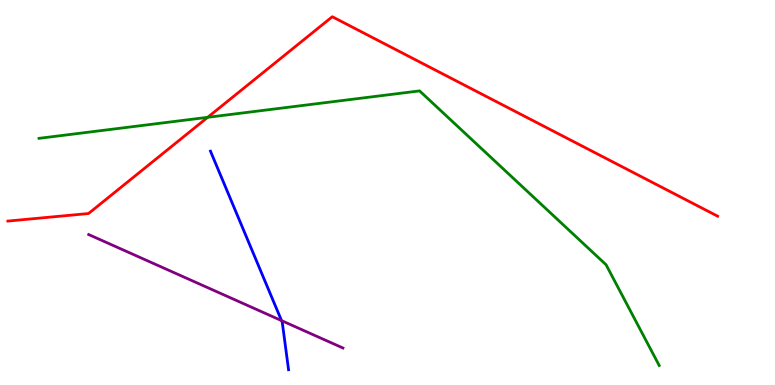[{'lines': ['blue', 'red'], 'intersections': []}, {'lines': ['green', 'red'], 'intersections': [{'x': 2.68, 'y': 6.95}]}, {'lines': ['purple', 'red'], 'intersections': []}, {'lines': ['blue', 'green'], 'intersections': []}, {'lines': ['blue', 'purple'], 'intersections': [{'x': 3.63, 'y': 1.67}]}, {'lines': ['green', 'purple'], 'intersections': []}]